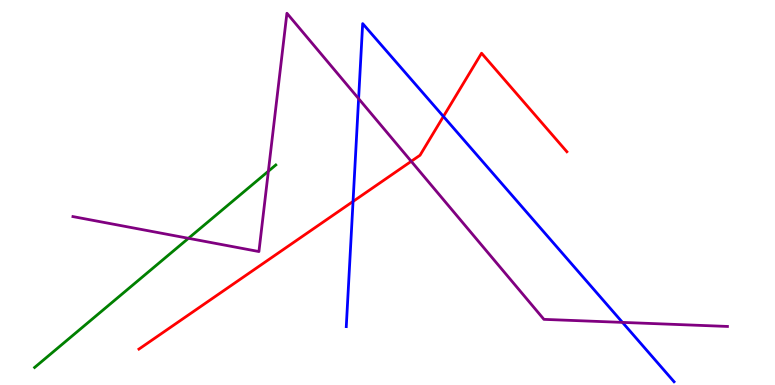[{'lines': ['blue', 'red'], 'intersections': [{'x': 4.56, 'y': 4.77}, {'x': 5.72, 'y': 6.97}]}, {'lines': ['green', 'red'], 'intersections': []}, {'lines': ['purple', 'red'], 'intersections': [{'x': 5.31, 'y': 5.81}]}, {'lines': ['blue', 'green'], 'intersections': []}, {'lines': ['blue', 'purple'], 'intersections': [{'x': 4.63, 'y': 7.44}, {'x': 8.03, 'y': 1.63}]}, {'lines': ['green', 'purple'], 'intersections': [{'x': 2.43, 'y': 3.81}, {'x': 3.46, 'y': 5.55}]}]